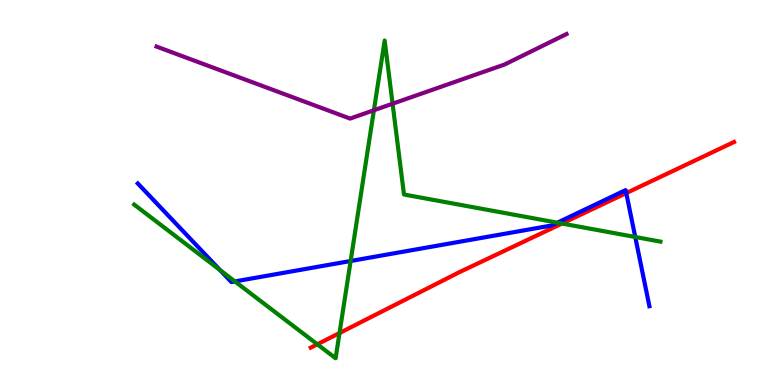[{'lines': ['blue', 'red'], 'intersections': [{'x': 8.08, 'y': 4.98}]}, {'lines': ['green', 'red'], 'intersections': [{'x': 4.09, 'y': 1.06}, {'x': 4.38, 'y': 1.35}, {'x': 7.25, 'y': 4.19}]}, {'lines': ['purple', 'red'], 'intersections': []}, {'lines': ['blue', 'green'], 'intersections': [{'x': 2.84, 'y': 2.98}, {'x': 3.03, 'y': 2.69}, {'x': 4.52, 'y': 3.22}, {'x': 7.19, 'y': 4.22}, {'x': 8.2, 'y': 3.84}]}, {'lines': ['blue', 'purple'], 'intersections': []}, {'lines': ['green', 'purple'], 'intersections': [{'x': 4.82, 'y': 7.14}, {'x': 5.07, 'y': 7.31}]}]